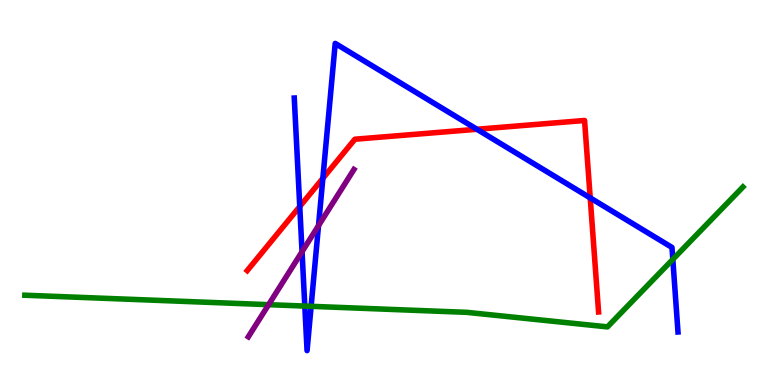[{'lines': ['blue', 'red'], 'intersections': [{'x': 3.87, 'y': 4.64}, {'x': 4.17, 'y': 5.37}, {'x': 6.15, 'y': 6.64}, {'x': 7.62, 'y': 4.86}]}, {'lines': ['green', 'red'], 'intersections': []}, {'lines': ['purple', 'red'], 'intersections': []}, {'lines': ['blue', 'green'], 'intersections': [{'x': 3.93, 'y': 2.05}, {'x': 4.01, 'y': 2.04}, {'x': 8.68, 'y': 3.26}]}, {'lines': ['blue', 'purple'], 'intersections': [{'x': 3.9, 'y': 3.46}, {'x': 4.11, 'y': 4.14}]}, {'lines': ['green', 'purple'], 'intersections': [{'x': 3.47, 'y': 2.09}]}]